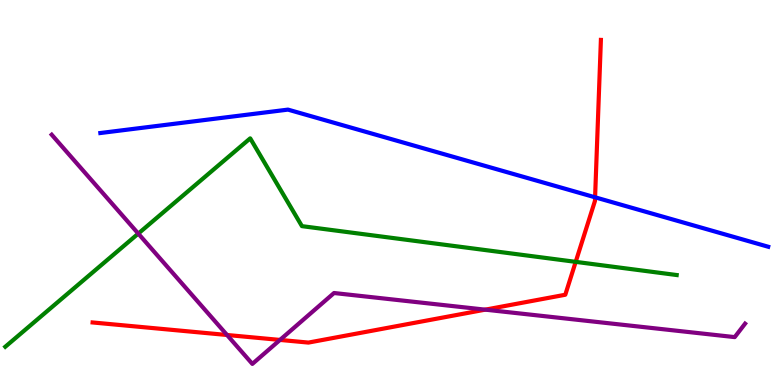[{'lines': ['blue', 'red'], 'intersections': [{'x': 7.68, 'y': 4.88}]}, {'lines': ['green', 'red'], 'intersections': [{'x': 7.43, 'y': 3.2}]}, {'lines': ['purple', 'red'], 'intersections': [{'x': 2.93, 'y': 1.3}, {'x': 3.61, 'y': 1.17}, {'x': 6.26, 'y': 1.96}]}, {'lines': ['blue', 'green'], 'intersections': []}, {'lines': ['blue', 'purple'], 'intersections': []}, {'lines': ['green', 'purple'], 'intersections': [{'x': 1.78, 'y': 3.93}]}]